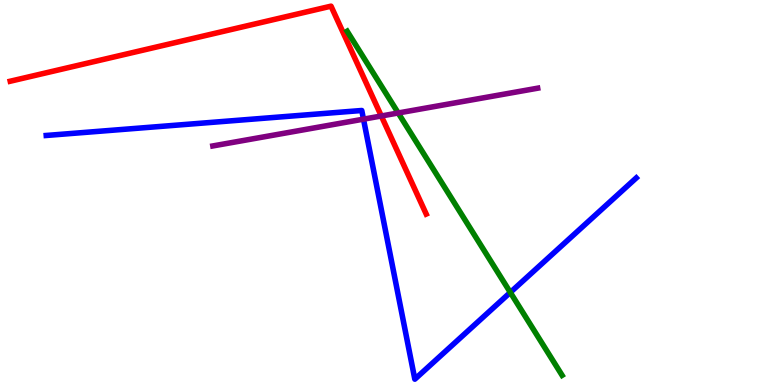[{'lines': ['blue', 'red'], 'intersections': []}, {'lines': ['green', 'red'], 'intersections': []}, {'lines': ['purple', 'red'], 'intersections': [{'x': 4.92, 'y': 6.99}]}, {'lines': ['blue', 'green'], 'intersections': [{'x': 6.58, 'y': 2.4}]}, {'lines': ['blue', 'purple'], 'intersections': [{'x': 4.69, 'y': 6.9}]}, {'lines': ['green', 'purple'], 'intersections': [{'x': 5.14, 'y': 7.07}]}]